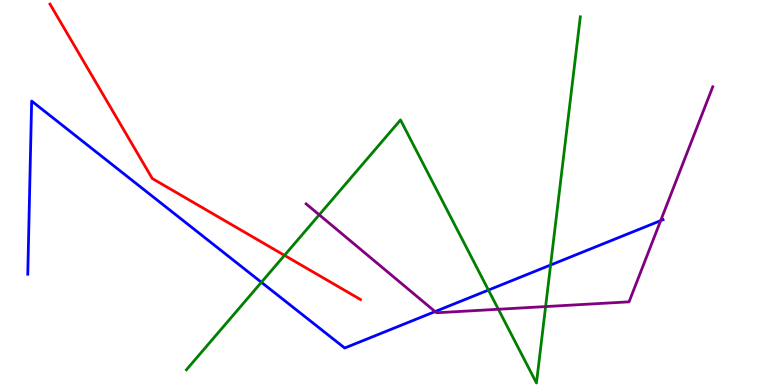[{'lines': ['blue', 'red'], 'intersections': []}, {'lines': ['green', 'red'], 'intersections': [{'x': 3.67, 'y': 3.37}]}, {'lines': ['purple', 'red'], 'intersections': []}, {'lines': ['blue', 'green'], 'intersections': [{'x': 3.37, 'y': 2.67}, {'x': 6.3, 'y': 2.47}, {'x': 7.1, 'y': 3.12}]}, {'lines': ['blue', 'purple'], 'intersections': [{'x': 5.61, 'y': 1.91}, {'x': 8.52, 'y': 4.27}]}, {'lines': ['green', 'purple'], 'intersections': [{'x': 4.12, 'y': 4.42}, {'x': 6.43, 'y': 1.97}, {'x': 7.04, 'y': 2.04}]}]